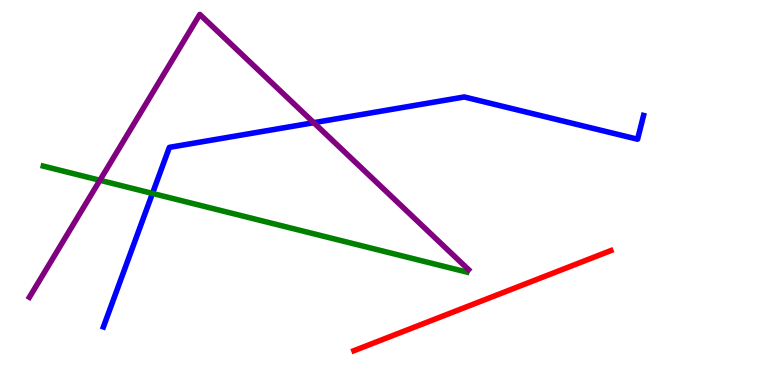[{'lines': ['blue', 'red'], 'intersections': []}, {'lines': ['green', 'red'], 'intersections': []}, {'lines': ['purple', 'red'], 'intersections': []}, {'lines': ['blue', 'green'], 'intersections': [{'x': 1.97, 'y': 4.98}]}, {'lines': ['blue', 'purple'], 'intersections': [{'x': 4.05, 'y': 6.81}]}, {'lines': ['green', 'purple'], 'intersections': [{'x': 1.29, 'y': 5.32}]}]